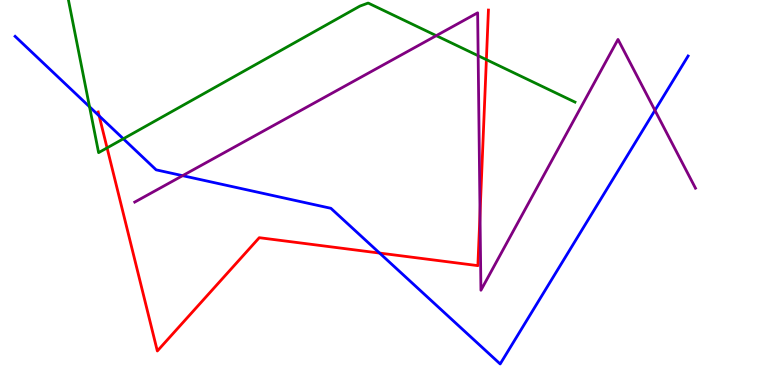[{'lines': ['blue', 'red'], 'intersections': [{'x': 1.28, 'y': 6.99}, {'x': 4.9, 'y': 3.43}]}, {'lines': ['green', 'red'], 'intersections': [{'x': 1.38, 'y': 6.16}, {'x': 6.28, 'y': 8.45}]}, {'lines': ['purple', 'red'], 'intersections': [{'x': 6.19, 'y': 4.45}]}, {'lines': ['blue', 'green'], 'intersections': [{'x': 1.16, 'y': 7.23}, {'x': 1.59, 'y': 6.4}]}, {'lines': ['blue', 'purple'], 'intersections': [{'x': 2.36, 'y': 5.44}, {'x': 8.45, 'y': 7.13}]}, {'lines': ['green', 'purple'], 'intersections': [{'x': 5.63, 'y': 9.07}, {'x': 6.17, 'y': 8.55}]}]